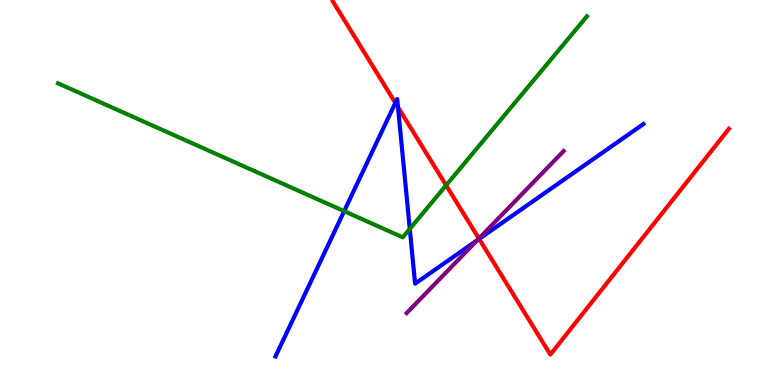[{'lines': ['blue', 'red'], 'intersections': [{'x': 5.1, 'y': 7.33}, {'x': 5.14, 'y': 7.22}, {'x': 6.18, 'y': 3.79}]}, {'lines': ['green', 'red'], 'intersections': [{'x': 5.76, 'y': 5.19}]}, {'lines': ['purple', 'red'], 'intersections': [{'x': 6.18, 'y': 3.8}]}, {'lines': ['blue', 'green'], 'intersections': [{'x': 4.44, 'y': 4.52}, {'x': 5.29, 'y': 4.05}]}, {'lines': ['blue', 'purple'], 'intersections': [{'x': 6.16, 'y': 3.76}]}, {'lines': ['green', 'purple'], 'intersections': []}]